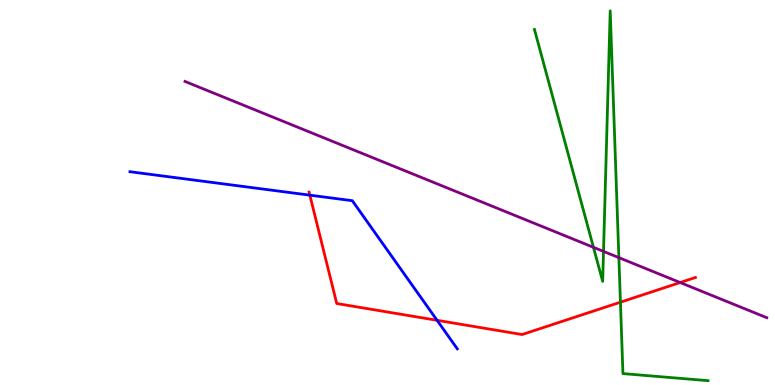[{'lines': ['blue', 'red'], 'intersections': [{'x': 4.0, 'y': 4.93}, {'x': 5.64, 'y': 1.68}]}, {'lines': ['green', 'red'], 'intersections': [{'x': 8.01, 'y': 2.15}]}, {'lines': ['purple', 'red'], 'intersections': [{'x': 8.78, 'y': 2.66}]}, {'lines': ['blue', 'green'], 'intersections': []}, {'lines': ['blue', 'purple'], 'intersections': []}, {'lines': ['green', 'purple'], 'intersections': [{'x': 7.66, 'y': 3.58}, {'x': 7.79, 'y': 3.47}, {'x': 7.99, 'y': 3.31}]}]